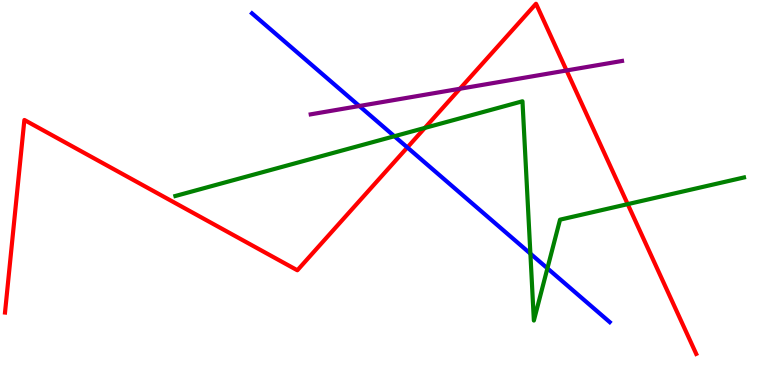[{'lines': ['blue', 'red'], 'intersections': [{'x': 5.26, 'y': 6.17}]}, {'lines': ['green', 'red'], 'intersections': [{'x': 5.48, 'y': 6.68}, {'x': 8.1, 'y': 4.7}]}, {'lines': ['purple', 'red'], 'intersections': [{'x': 5.93, 'y': 7.69}, {'x': 7.31, 'y': 8.17}]}, {'lines': ['blue', 'green'], 'intersections': [{'x': 5.09, 'y': 6.46}, {'x': 6.84, 'y': 3.41}, {'x': 7.06, 'y': 3.03}]}, {'lines': ['blue', 'purple'], 'intersections': [{'x': 4.64, 'y': 7.25}]}, {'lines': ['green', 'purple'], 'intersections': []}]